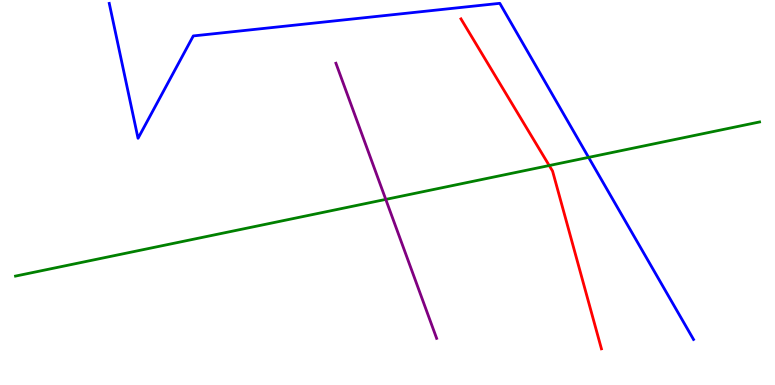[{'lines': ['blue', 'red'], 'intersections': []}, {'lines': ['green', 'red'], 'intersections': [{'x': 7.09, 'y': 5.7}]}, {'lines': ['purple', 'red'], 'intersections': []}, {'lines': ['blue', 'green'], 'intersections': [{'x': 7.59, 'y': 5.91}]}, {'lines': ['blue', 'purple'], 'intersections': []}, {'lines': ['green', 'purple'], 'intersections': [{'x': 4.98, 'y': 4.82}]}]